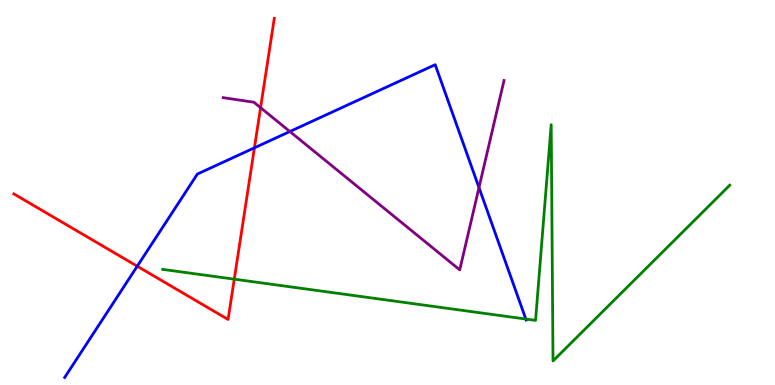[{'lines': ['blue', 'red'], 'intersections': [{'x': 1.77, 'y': 3.09}, {'x': 3.28, 'y': 6.16}]}, {'lines': ['green', 'red'], 'intersections': [{'x': 3.02, 'y': 2.75}]}, {'lines': ['purple', 'red'], 'intersections': [{'x': 3.36, 'y': 7.2}]}, {'lines': ['blue', 'green'], 'intersections': [{'x': 6.78, 'y': 1.71}]}, {'lines': ['blue', 'purple'], 'intersections': [{'x': 3.74, 'y': 6.58}, {'x': 6.18, 'y': 5.13}]}, {'lines': ['green', 'purple'], 'intersections': []}]